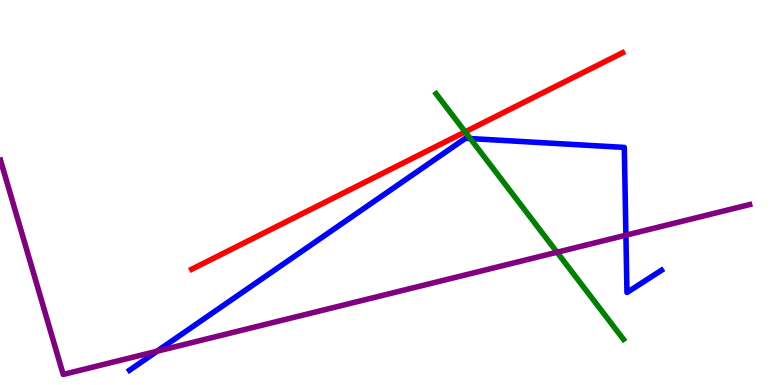[{'lines': ['blue', 'red'], 'intersections': []}, {'lines': ['green', 'red'], 'intersections': [{'x': 6.0, 'y': 6.58}]}, {'lines': ['purple', 'red'], 'intersections': []}, {'lines': ['blue', 'green'], 'intersections': [{'x': 6.07, 'y': 6.4}]}, {'lines': ['blue', 'purple'], 'intersections': [{'x': 2.03, 'y': 0.878}, {'x': 8.08, 'y': 3.89}]}, {'lines': ['green', 'purple'], 'intersections': [{'x': 7.19, 'y': 3.45}]}]